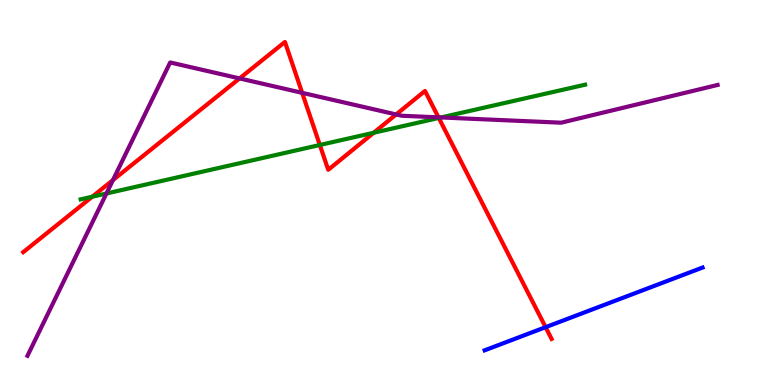[{'lines': ['blue', 'red'], 'intersections': [{'x': 7.04, 'y': 1.5}]}, {'lines': ['green', 'red'], 'intersections': [{'x': 1.19, 'y': 4.89}, {'x': 4.13, 'y': 6.23}, {'x': 4.82, 'y': 6.55}, {'x': 5.66, 'y': 6.94}]}, {'lines': ['purple', 'red'], 'intersections': [{'x': 1.46, 'y': 5.32}, {'x': 3.09, 'y': 7.96}, {'x': 3.9, 'y': 7.59}, {'x': 5.11, 'y': 7.03}, {'x': 5.66, 'y': 6.95}]}, {'lines': ['blue', 'green'], 'intersections': []}, {'lines': ['blue', 'purple'], 'intersections': []}, {'lines': ['green', 'purple'], 'intersections': [{'x': 1.37, 'y': 4.97}, {'x': 5.69, 'y': 6.95}]}]